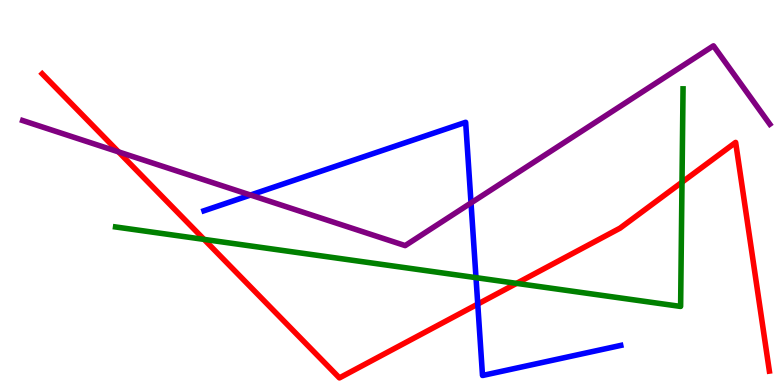[{'lines': ['blue', 'red'], 'intersections': [{'x': 6.16, 'y': 2.1}]}, {'lines': ['green', 'red'], 'intersections': [{'x': 2.63, 'y': 3.78}, {'x': 6.67, 'y': 2.64}, {'x': 8.8, 'y': 5.27}]}, {'lines': ['purple', 'red'], 'intersections': [{'x': 1.53, 'y': 6.06}]}, {'lines': ['blue', 'green'], 'intersections': [{'x': 6.14, 'y': 2.79}]}, {'lines': ['blue', 'purple'], 'intersections': [{'x': 3.23, 'y': 4.93}, {'x': 6.08, 'y': 4.73}]}, {'lines': ['green', 'purple'], 'intersections': []}]